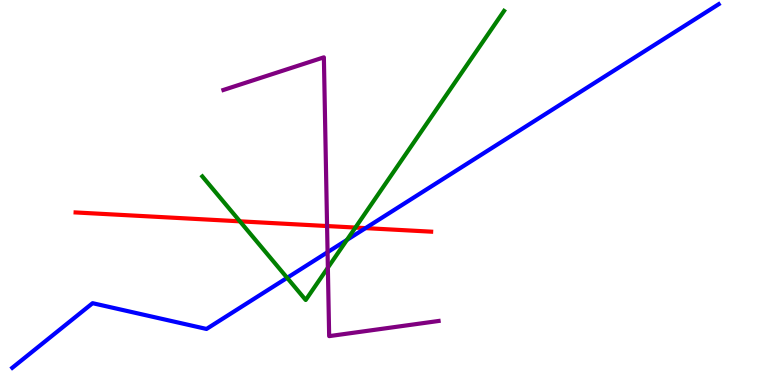[{'lines': ['blue', 'red'], 'intersections': [{'x': 4.72, 'y': 4.07}]}, {'lines': ['green', 'red'], 'intersections': [{'x': 3.1, 'y': 4.25}, {'x': 4.59, 'y': 4.09}]}, {'lines': ['purple', 'red'], 'intersections': [{'x': 4.22, 'y': 4.13}]}, {'lines': ['blue', 'green'], 'intersections': [{'x': 3.71, 'y': 2.78}, {'x': 4.48, 'y': 3.77}]}, {'lines': ['blue', 'purple'], 'intersections': [{'x': 4.23, 'y': 3.45}]}, {'lines': ['green', 'purple'], 'intersections': [{'x': 4.23, 'y': 3.05}]}]